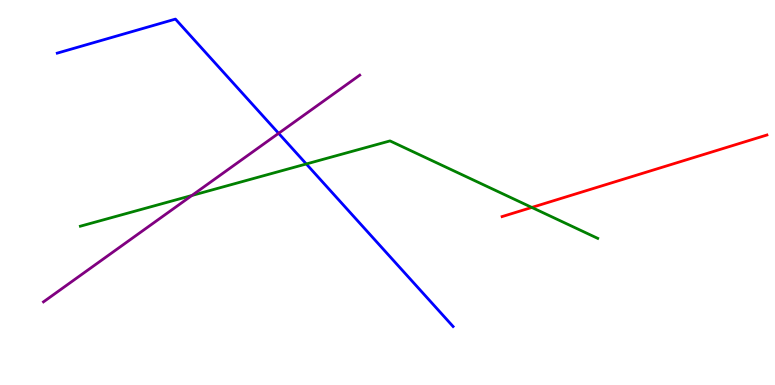[{'lines': ['blue', 'red'], 'intersections': []}, {'lines': ['green', 'red'], 'intersections': [{'x': 6.86, 'y': 4.61}]}, {'lines': ['purple', 'red'], 'intersections': []}, {'lines': ['blue', 'green'], 'intersections': [{'x': 3.95, 'y': 5.74}]}, {'lines': ['blue', 'purple'], 'intersections': [{'x': 3.59, 'y': 6.54}]}, {'lines': ['green', 'purple'], 'intersections': [{'x': 2.48, 'y': 4.92}]}]